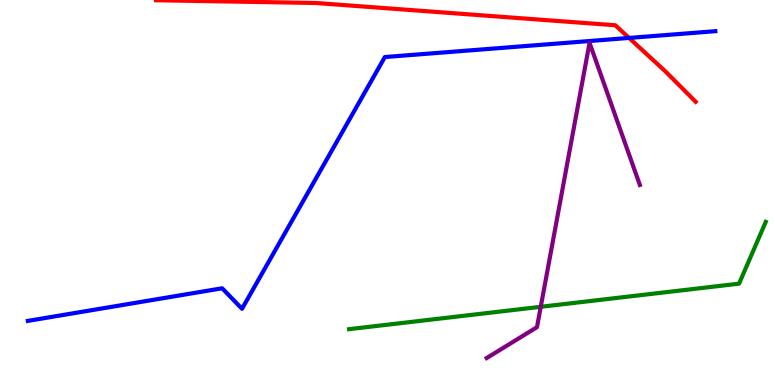[{'lines': ['blue', 'red'], 'intersections': [{'x': 8.12, 'y': 9.01}]}, {'lines': ['green', 'red'], 'intersections': []}, {'lines': ['purple', 'red'], 'intersections': []}, {'lines': ['blue', 'green'], 'intersections': []}, {'lines': ['blue', 'purple'], 'intersections': []}, {'lines': ['green', 'purple'], 'intersections': [{'x': 6.98, 'y': 2.03}]}]